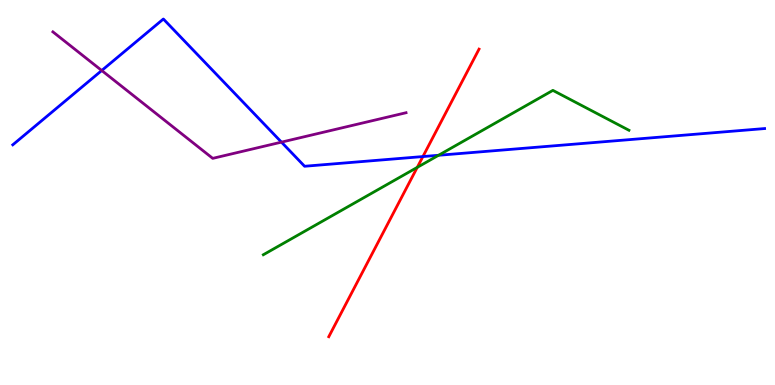[{'lines': ['blue', 'red'], 'intersections': [{'x': 5.46, 'y': 5.93}]}, {'lines': ['green', 'red'], 'intersections': [{'x': 5.38, 'y': 5.65}]}, {'lines': ['purple', 'red'], 'intersections': []}, {'lines': ['blue', 'green'], 'intersections': [{'x': 5.66, 'y': 5.97}]}, {'lines': ['blue', 'purple'], 'intersections': [{'x': 1.31, 'y': 8.17}, {'x': 3.63, 'y': 6.31}]}, {'lines': ['green', 'purple'], 'intersections': []}]